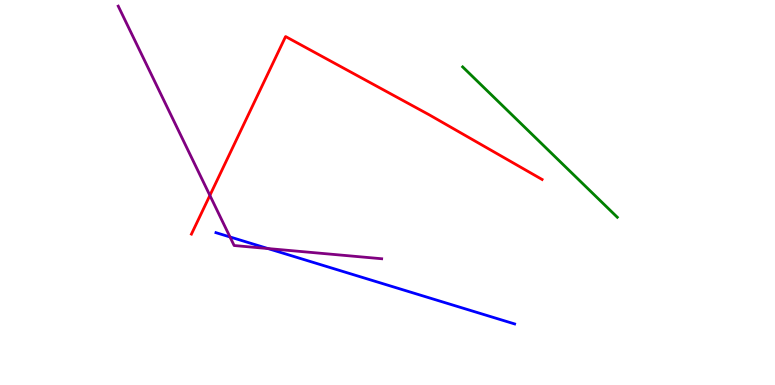[{'lines': ['blue', 'red'], 'intersections': []}, {'lines': ['green', 'red'], 'intersections': []}, {'lines': ['purple', 'red'], 'intersections': [{'x': 2.71, 'y': 4.92}]}, {'lines': ['blue', 'green'], 'intersections': []}, {'lines': ['blue', 'purple'], 'intersections': [{'x': 2.97, 'y': 3.85}, {'x': 3.46, 'y': 3.54}]}, {'lines': ['green', 'purple'], 'intersections': []}]